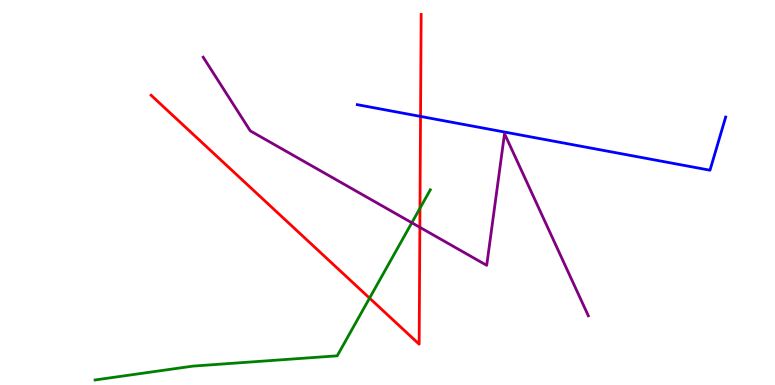[{'lines': ['blue', 'red'], 'intersections': [{'x': 5.43, 'y': 6.98}]}, {'lines': ['green', 'red'], 'intersections': [{'x': 4.77, 'y': 2.26}, {'x': 5.42, 'y': 4.59}]}, {'lines': ['purple', 'red'], 'intersections': [{'x': 5.42, 'y': 4.1}]}, {'lines': ['blue', 'green'], 'intersections': []}, {'lines': ['blue', 'purple'], 'intersections': []}, {'lines': ['green', 'purple'], 'intersections': [{'x': 5.31, 'y': 4.21}]}]